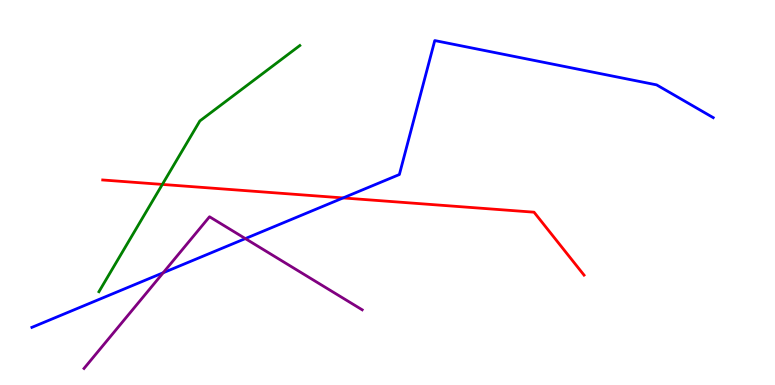[{'lines': ['blue', 'red'], 'intersections': [{'x': 4.43, 'y': 4.86}]}, {'lines': ['green', 'red'], 'intersections': [{'x': 2.09, 'y': 5.21}]}, {'lines': ['purple', 'red'], 'intersections': []}, {'lines': ['blue', 'green'], 'intersections': []}, {'lines': ['blue', 'purple'], 'intersections': [{'x': 2.11, 'y': 2.92}, {'x': 3.17, 'y': 3.8}]}, {'lines': ['green', 'purple'], 'intersections': []}]